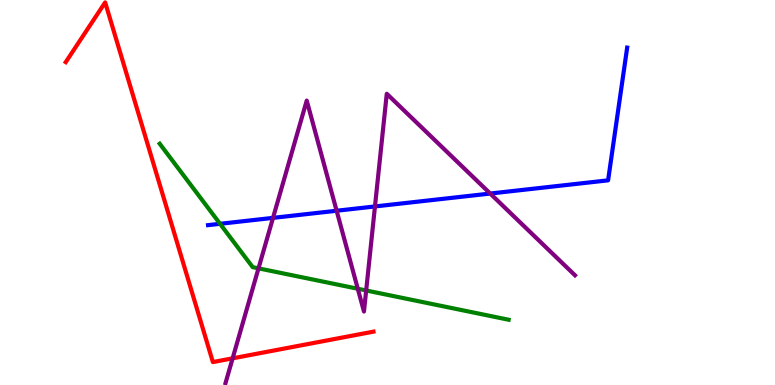[{'lines': ['blue', 'red'], 'intersections': []}, {'lines': ['green', 'red'], 'intersections': []}, {'lines': ['purple', 'red'], 'intersections': [{'x': 3.0, 'y': 0.693}]}, {'lines': ['blue', 'green'], 'intersections': [{'x': 2.84, 'y': 4.19}]}, {'lines': ['blue', 'purple'], 'intersections': [{'x': 3.52, 'y': 4.34}, {'x': 4.34, 'y': 4.53}, {'x': 4.84, 'y': 4.64}, {'x': 6.33, 'y': 4.97}]}, {'lines': ['green', 'purple'], 'intersections': [{'x': 3.34, 'y': 3.03}, {'x': 4.62, 'y': 2.5}, {'x': 4.72, 'y': 2.46}]}]